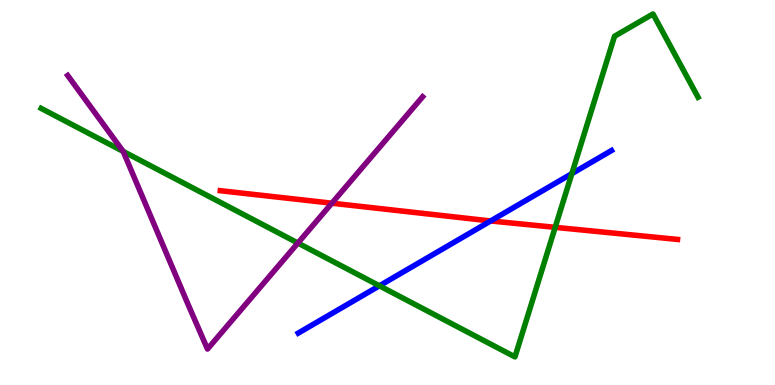[{'lines': ['blue', 'red'], 'intersections': [{'x': 6.33, 'y': 4.26}]}, {'lines': ['green', 'red'], 'intersections': [{'x': 7.16, 'y': 4.1}]}, {'lines': ['purple', 'red'], 'intersections': [{'x': 4.28, 'y': 4.72}]}, {'lines': ['blue', 'green'], 'intersections': [{'x': 4.9, 'y': 2.58}, {'x': 7.38, 'y': 5.49}]}, {'lines': ['blue', 'purple'], 'intersections': []}, {'lines': ['green', 'purple'], 'intersections': [{'x': 1.59, 'y': 6.07}, {'x': 3.84, 'y': 3.69}]}]